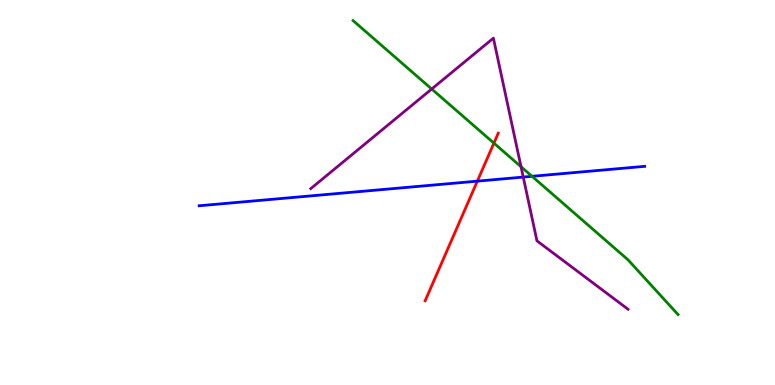[{'lines': ['blue', 'red'], 'intersections': [{'x': 6.16, 'y': 5.29}]}, {'lines': ['green', 'red'], 'intersections': [{'x': 6.37, 'y': 6.28}]}, {'lines': ['purple', 'red'], 'intersections': []}, {'lines': ['blue', 'green'], 'intersections': [{'x': 6.87, 'y': 5.42}]}, {'lines': ['blue', 'purple'], 'intersections': [{'x': 6.75, 'y': 5.4}]}, {'lines': ['green', 'purple'], 'intersections': [{'x': 5.57, 'y': 7.69}, {'x': 6.72, 'y': 5.67}]}]